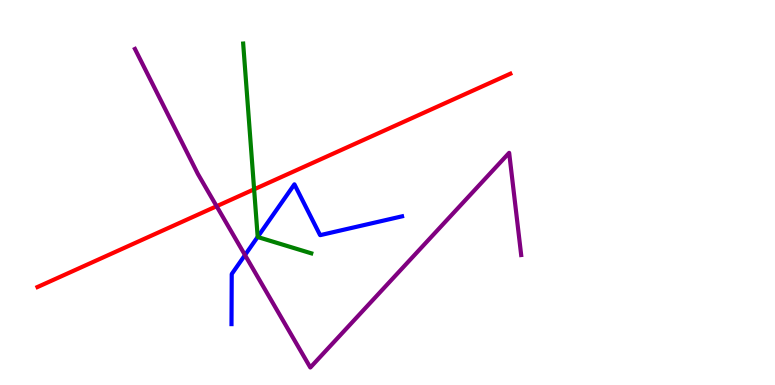[{'lines': ['blue', 'red'], 'intersections': []}, {'lines': ['green', 'red'], 'intersections': [{'x': 3.28, 'y': 5.08}]}, {'lines': ['purple', 'red'], 'intersections': [{'x': 2.8, 'y': 4.64}]}, {'lines': ['blue', 'green'], 'intersections': [{'x': 3.32, 'y': 3.85}]}, {'lines': ['blue', 'purple'], 'intersections': [{'x': 3.16, 'y': 3.38}]}, {'lines': ['green', 'purple'], 'intersections': []}]